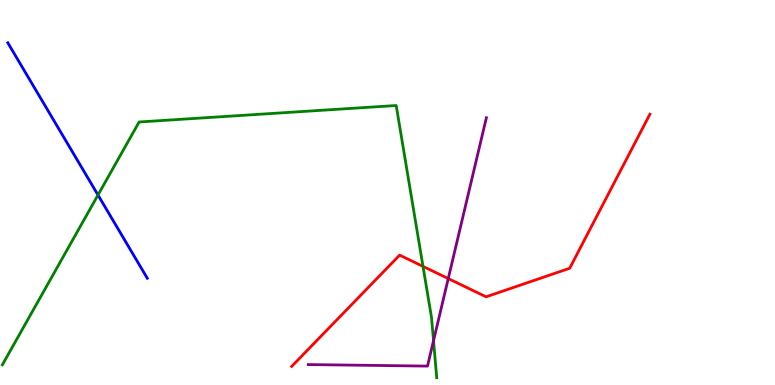[{'lines': ['blue', 'red'], 'intersections': []}, {'lines': ['green', 'red'], 'intersections': [{'x': 5.46, 'y': 3.08}]}, {'lines': ['purple', 'red'], 'intersections': [{'x': 5.78, 'y': 2.76}]}, {'lines': ['blue', 'green'], 'intersections': [{'x': 1.26, 'y': 4.93}]}, {'lines': ['blue', 'purple'], 'intersections': []}, {'lines': ['green', 'purple'], 'intersections': [{'x': 5.59, 'y': 1.15}]}]